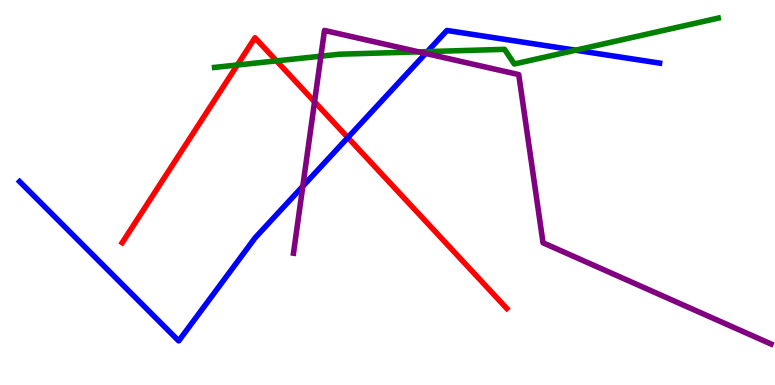[{'lines': ['blue', 'red'], 'intersections': [{'x': 4.49, 'y': 6.43}]}, {'lines': ['green', 'red'], 'intersections': [{'x': 3.06, 'y': 8.31}, {'x': 3.57, 'y': 8.42}]}, {'lines': ['purple', 'red'], 'intersections': [{'x': 4.06, 'y': 7.36}]}, {'lines': ['blue', 'green'], 'intersections': [{'x': 5.51, 'y': 8.66}, {'x': 7.43, 'y': 8.7}]}, {'lines': ['blue', 'purple'], 'intersections': [{'x': 3.91, 'y': 5.16}, {'x': 5.49, 'y': 8.61}]}, {'lines': ['green', 'purple'], 'intersections': [{'x': 4.14, 'y': 8.54}, {'x': 5.4, 'y': 8.65}]}]